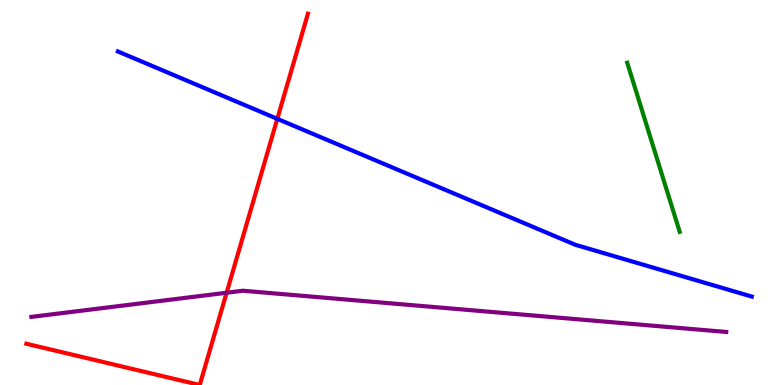[{'lines': ['blue', 'red'], 'intersections': [{'x': 3.58, 'y': 6.91}]}, {'lines': ['green', 'red'], 'intersections': []}, {'lines': ['purple', 'red'], 'intersections': [{'x': 2.92, 'y': 2.4}]}, {'lines': ['blue', 'green'], 'intersections': []}, {'lines': ['blue', 'purple'], 'intersections': []}, {'lines': ['green', 'purple'], 'intersections': []}]